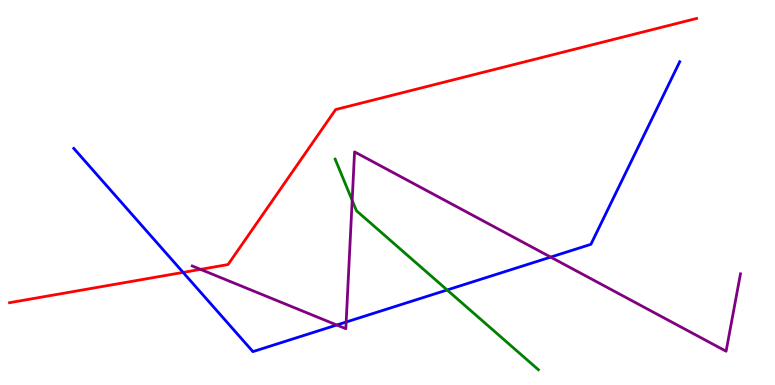[{'lines': ['blue', 'red'], 'intersections': [{'x': 2.36, 'y': 2.92}]}, {'lines': ['green', 'red'], 'intersections': []}, {'lines': ['purple', 'red'], 'intersections': [{'x': 2.59, 'y': 3.0}]}, {'lines': ['blue', 'green'], 'intersections': [{'x': 5.77, 'y': 2.47}]}, {'lines': ['blue', 'purple'], 'intersections': [{'x': 4.35, 'y': 1.56}, {'x': 4.47, 'y': 1.64}, {'x': 7.11, 'y': 3.32}]}, {'lines': ['green', 'purple'], 'intersections': [{'x': 4.54, 'y': 4.8}]}]